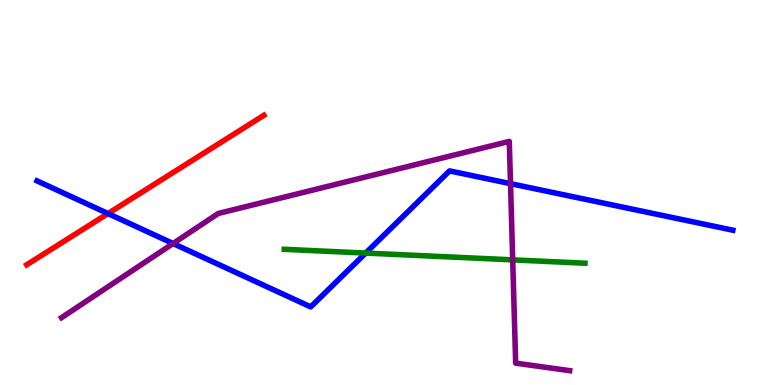[{'lines': ['blue', 'red'], 'intersections': [{'x': 1.39, 'y': 4.45}]}, {'lines': ['green', 'red'], 'intersections': []}, {'lines': ['purple', 'red'], 'intersections': []}, {'lines': ['blue', 'green'], 'intersections': [{'x': 4.72, 'y': 3.43}]}, {'lines': ['blue', 'purple'], 'intersections': [{'x': 2.23, 'y': 3.67}, {'x': 6.59, 'y': 5.23}]}, {'lines': ['green', 'purple'], 'intersections': [{'x': 6.62, 'y': 3.25}]}]